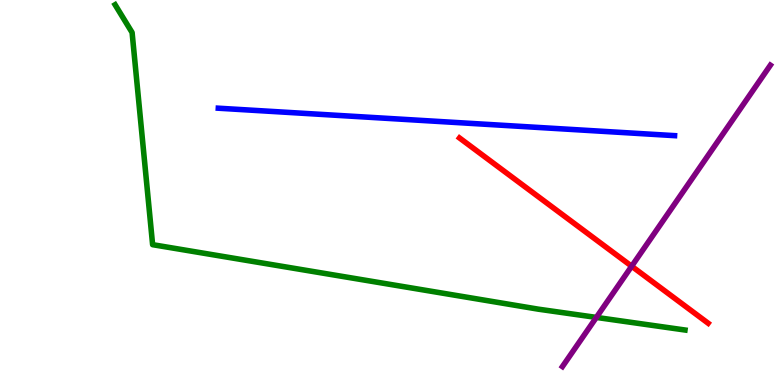[{'lines': ['blue', 'red'], 'intersections': []}, {'lines': ['green', 'red'], 'intersections': []}, {'lines': ['purple', 'red'], 'intersections': [{'x': 8.15, 'y': 3.08}]}, {'lines': ['blue', 'green'], 'intersections': []}, {'lines': ['blue', 'purple'], 'intersections': []}, {'lines': ['green', 'purple'], 'intersections': [{'x': 7.69, 'y': 1.76}]}]